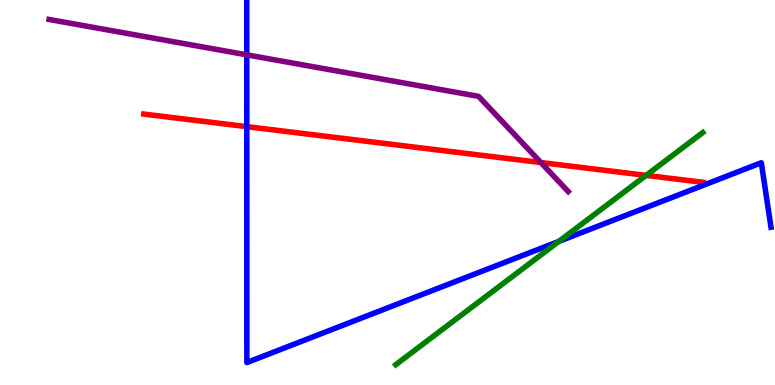[{'lines': ['blue', 'red'], 'intersections': [{'x': 3.18, 'y': 6.71}]}, {'lines': ['green', 'red'], 'intersections': [{'x': 8.34, 'y': 5.44}]}, {'lines': ['purple', 'red'], 'intersections': [{'x': 6.98, 'y': 5.78}]}, {'lines': ['blue', 'green'], 'intersections': [{'x': 7.21, 'y': 3.73}]}, {'lines': ['blue', 'purple'], 'intersections': [{'x': 3.18, 'y': 8.58}]}, {'lines': ['green', 'purple'], 'intersections': []}]